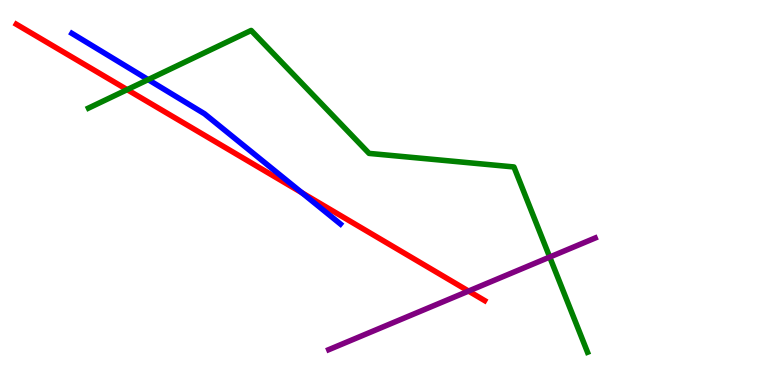[{'lines': ['blue', 'red'], 'intersections': [{'x': 3.9, 'y': 4.99}]}, {'lines': ['green', 'red'], 'intersections': [{'x': 1.64, 'y': 7.67}]}, {'lines': ['purple', 'red'], 'intersections': [{'x': 6.05, 'y': 2.44}]}, {'lines': ['blue', 'green'], 'intersections': [{'x': 1.91, 'y': 7.93}]}, {'lines': ['blue', 'purple'], 'intersections': []}, {'lines': ['green', 'purple'], 'intersections': [{'x': 7.09, 'y': 3.32}]}]